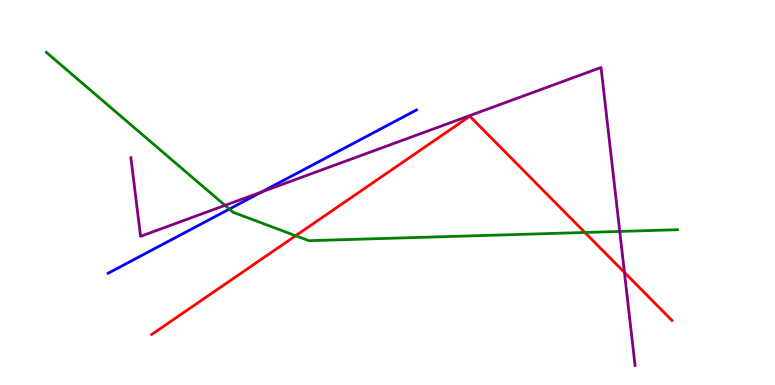[{'lines': ['blue', 'red'], 'intersections': []}, {'lines': ['green', 'red'], 'intersections': [{'x': 3.82, 'y': 3.88}, {'x': 7.55, 'y': 3.96}]}, {'lines': ['purple', 'red'], 'intersections': [{'x': 8.06, 'y': 2.92}]}, {'lines': ['blue', 'green'], 'intersections': [{'x': 2.96, 'y': 4.57}]}, {'lines': ['blue', 'purple'], 'intersections': [{'x': 3.38, 'y': 5.02}]}, {'lines': ['green', 'purple'], 'intersections': [{'x': 2.9, 'y': 4.67}, {'x': 8.0, 'y': 3.99}]}]